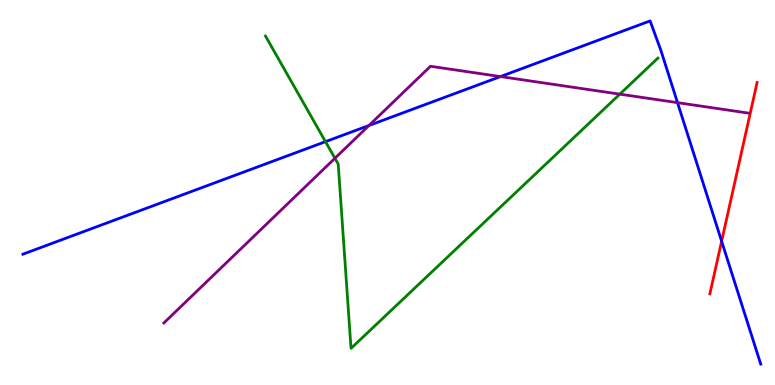[{'lines': ['blue', 'red'], 'intersections': [{'x': 9.31, 'y': 3.73}]}, {'lines': ['green', 'red'], 'intersections': []}, {'lines': ['purple', 'red'], 'intersections': []}, {'lines': ['blue', 'green'], 'intersections': [{'x': 4.2, 'y': 6.32}]}, {'lines': ['blue', 'purple'], 'intersections': [{'x': 4.76, 'y': 6.74}, {'x': 6.46, 'y': 8.01}, {'x': 8.74, 'y': 7.33}]}, {'lines': ['green', 'purple'], 'intersections': [{'x': 4.32, 'y': 5.89}, {'x': 8.0, 'y': 7.55}]}]